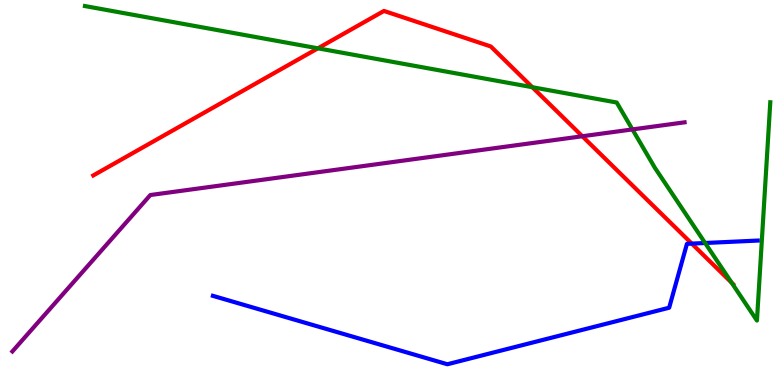[{'lines': ['blue', 'red'], 'intersections': [{'x': 8.93, 'y': 3.67}]}, {'lines': ['green', 'red'], 'intersections': [{'x': 4.1, 'y': 8.75}, {'x': 6.87, 'y': 7.73}, {'x': 9.44, 'y': 2.66}]}, {'lines': ['purple', 'red'], 'intersections': [{'x': 7.51, 'y': 6.46}]}, {'lines': ['blue', 'green'], 'intersections': [{'x': 9.1, 'y': 3.69}]}, {'lines': ['blue', 'purple'], 'intersections': []}, {'lines': ['green', 'purple'], 'intersections': [{'x': 8.16, 'y': 6.64}]}]